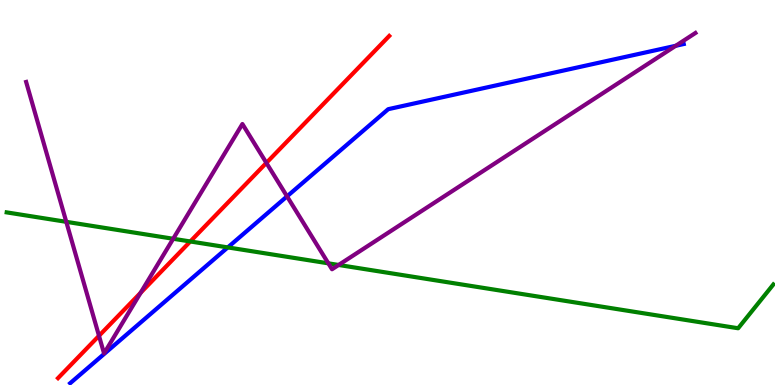[{'lines': ['blue', 'red'], 'intersections': []}, {'lines': ['green', 'red'], 'intersections': [{'x': 2.46, 'y': 3.73}]}, {'lines': ['purple', 'red'], 'intersections': [{'x': 1.28, 'y': 1.28}, {'x': 1.81, 'y': 2.39}, {'x': 3.44, 'y': 5.77}]}, {'lines': ['blue', 'green'], 'intersections': [{'x': 2.94, 'y': 3.57}]}, {'lines': ['blue', 'purple'], 'intersections': [{'x': 3.7, 'y': 4.9}, {'x': 8.72, 'y': 8.81}]}, {'lines': ['green', 'purple'], 'intersections': [{'x': 0.855, 'y': 4.24}, {'x': 2.23, 'y': 3.8}, {'x': 4.24, 'y': 3.16}, {'x': 4.37, 'y': 3.12}]}]